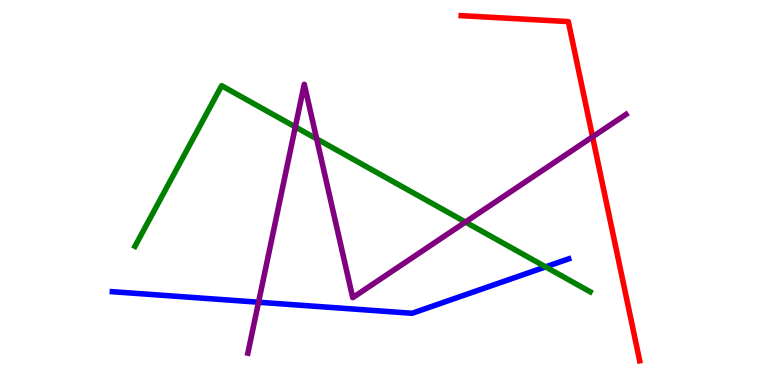[{'lines': ['blue', 'red'], 'intersections': []}, {'lines': ['green', 'red'], 'intersections': []}, {'lines': ['purple', 'red'], 'intersections': [{'x': 7.65, 'y': 6.45}]}, {'lines': ['blue', 'green'], 'intersections': [{'x': 7.04, 'y': 3.07}]}, {'lines': ['blue', 'purple'], 'intersections': [{'x': 3.34, 'y': 2.15}]}, {'lines': ['green', 'purple'], 'intersections': [{'x': 3.81, 'y': 6.7}, {'x': 4.09, 'y': 6.39}, {'x': 6.01, 'y': 4.23}]}]